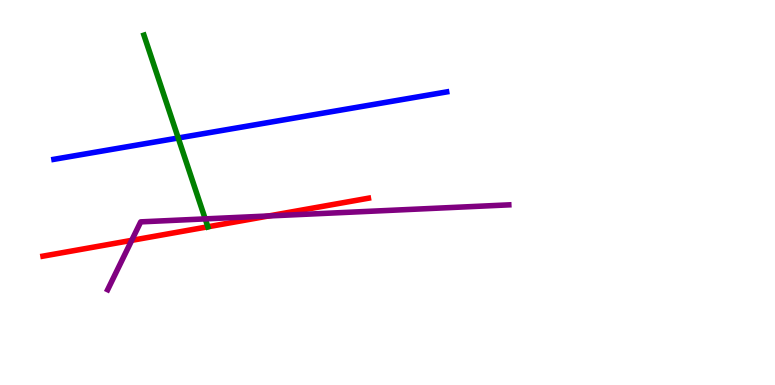[{'lines': ['blue', 'red'], 'intersections': []}, {'lines': ['green', 'red'], 'intersections': [{'x': 2.68, 'y': 4.11}]}, {'lines': ['purple', 'red'], 'intersections': [{'x': 1.7, 'y': 3.76}, {'x': 3.47, 'y': 4.39}]}, {'lines': ['blue', 'green'], 'intersections': [{'x': 2.3, 'y': 6.42}]}, {'lines': ['blue', 'purple'], 'intersections': []}, {'lines': ['green', 'purple'], 'intersections': [{'x': 2.65, 'y': 4.31}]}]